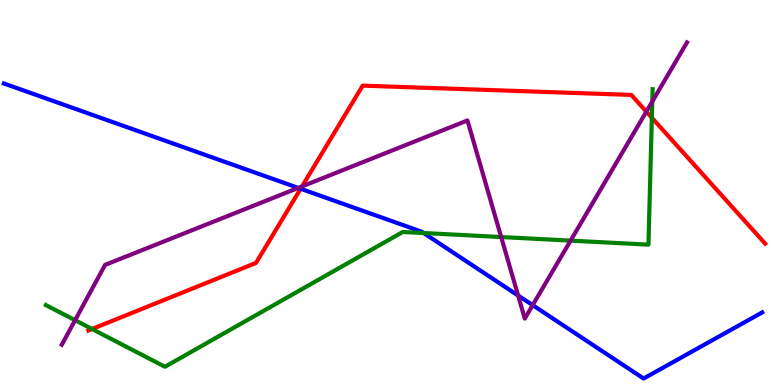[{'lines': ['blue', 'red'], 'intersections': [{'x': 3.88, 'y': 5.1}]}, {'lines': ['green', 'red'], 'intersections': [{'x': 1.19, 'y': 1.45}, {'x': 8.41, 'y': 6.94}]}, {'lines': ['purple', 'red'], 'intersections': [{'x': 3.9, 'y': 5.16}, {'x': 8.34, 'y': 7.1}]}, {'lines': ['blue', 'green'], 'intersections': [{'x': 5.47, 'y': 3.95}]}, {'lines': ['blue', 'purple'], 'intersections': [{'x': 3.85, 'y': 5.12}, {'x': 6.69, 'y': 2.32}, {'x': 6.87, 'y': 2.07}]}, {'lines': ['green', 'purple'], 'intersections': [{'x': 0.969, 'y': 1.68}, {'x': 6.47, 'y': 3.84}, {'x': 7.36, 'y': 3.75}, {'x': 8.42, 'y': 7.36}]}]